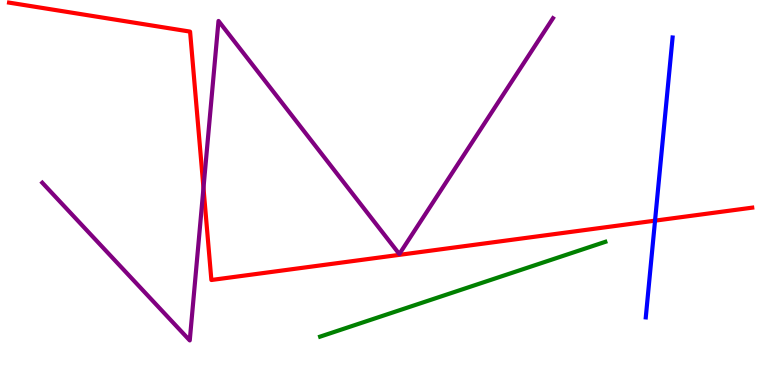[{'lines': ['blue', 'red'], 'intersections': [{'x': 8.45, 'y': 4.27}]}, {'lines': ['green', 'red'], 'intersections': []}, {'lines': ['purple', 'red'], 'intersections': [{'x': 2.63, 'y': 5.12}]}, {'lines': ['blue', 'green'], 'intersections': []}, {'lines': ['blue', 'purple'], 'intersections': []}, {'lines': ['green', 'purple'], 'intersections': []}]